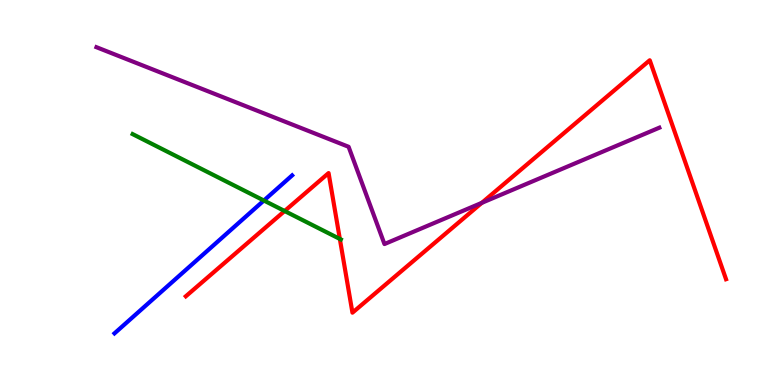[{'lines': ['blue', 'red'], 'intersections': []}, {'lines': ['green', 'red'], 'intersections': [{'x': 3.67, 'y': 4.52}, {'x': 4.39, 'y': 3.79}]}, {'lines': ['purple', 'red'], 'intersections': [{'x': 6.22, 'y': 4.73}]}, {'lines': ['blue', 'green'], 'intersections': [{'x': 3.4, 'y': 4.79}]}, {'lines': ['blue', 'purple'], 'intersections': []}, {'lines': ['green', 'purple'], 'intersections': []}]